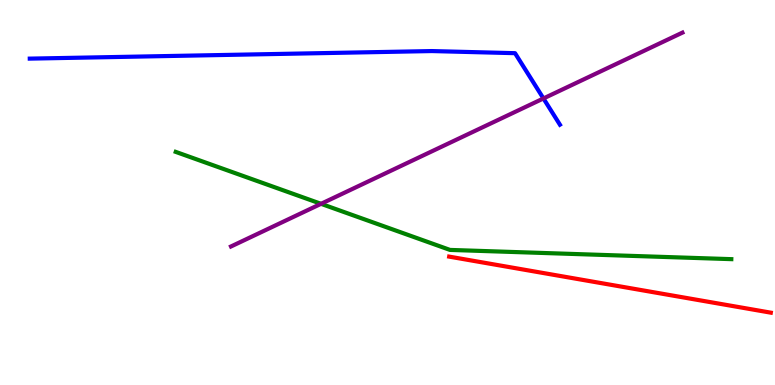[{'lines': ['blue', 'red'], 'intersections': []}, {'lines': ['green', 'red'], 'intersections': []}, {'lines': ['purple', 'red'], 'intersections': []}, {'lines': ['blue', 'green'], 'intersections': []}, {'lines': ['blue', 'purple'], 'intersections': [{'x': 7.01, 'y': 7.44}]}, {'lines': ['green', 'purple'], 'intersections': [{'x': 4.14, 'y': 4.71}]}]